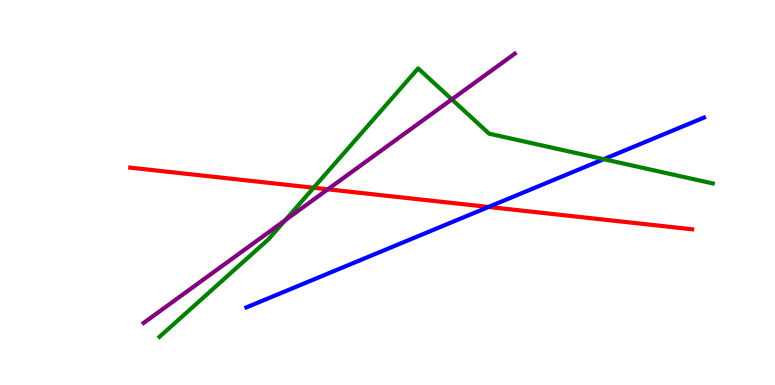[{'lines': ['blue', 'red'], 'intersections': [{'x': 6.3, 'y': 4.62}]}, {'lines': ['green', 'red'], 'intersections': [{'x': 4.05, 'y': 5.12}]}, {'lines': ['purple', 'red'], 'intersections': [{'x': 4.23, 'y': 5.08}]}, {'lines': ['blue', 'green'], 'intersections': [{'x': 7.79, 'y': 5.87}]}, {'lines': ['blue', 'purple'], 'intersections': []}, {'lines': ['green', 'purple'], 'intersections': [{'x': 3.68, 'y': 4.28}, {'x': 5.83, 'y': 7.42}]}]